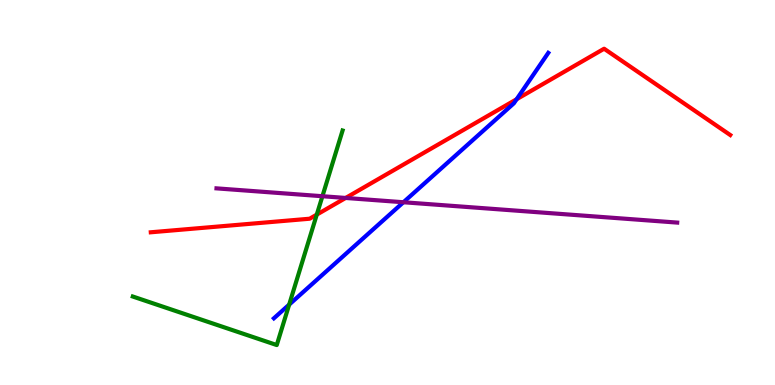[{'lines': ['blue', 'red'], 'intersections': [{'x': 6.67, 'y': 7.42}]}, {'lines': ['green', 'red'], 'intersections': [{'x': 4.09, 'y': 4.43}]}, {'lines': ['purple', 'red'], 'intersections': [{'x': 4.46, 'y': 4.86}]}, {'lines': ['blue', 'green'], 'intersections': [{'x': 3.73, 'y': 2.09}]}, {'lines': ['blue', 'purple'], 'intersections': [{'x': 5.21, 'y': 4.75}]}, {'lines': ['green', 'purple'], 'intersections': [{'x': 4.16, 'y': 4.9}]}]